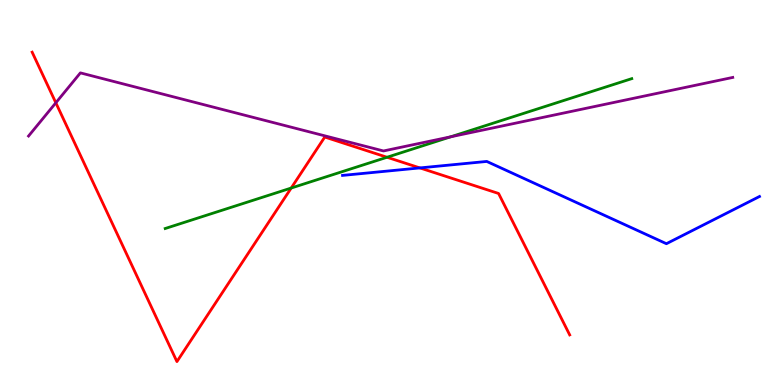[{'lines': ['blue', 'red'], 'intersections': [{'x': 5.42, 'y': 5.64}]}, {'lines': ['green', 'red'], 'intersections': [{'x': 3.76, 'y': 5.12}, {'x': 4.99, 'y': 5.92}]}, {'lines': ['purple', 'red'], 'intersections': [{'x': 0.72, 'y': 7.33}]}, {'lines': ['blue', 'green'], 'intersections': []}, {'lines': ['blue', 'purple'], 'intersections': []}, {'lines': ['green', 'purple'], 'intersections': [{'x': 5.82, 'y': 6.45}]}]